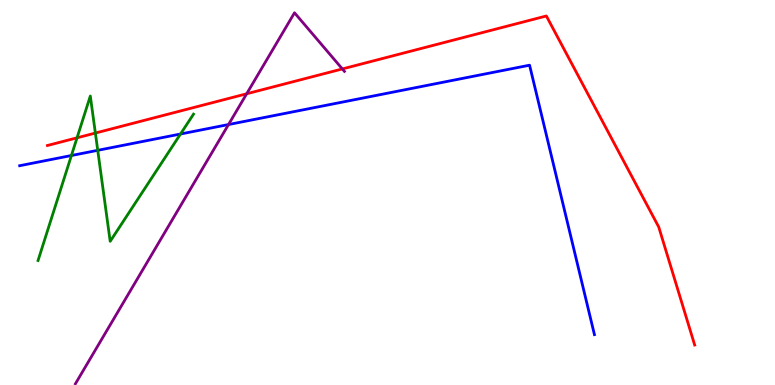[{'lines': ['blue', 'red'], 'intersections': []}, {'lines': ['green', 'red'], 'intersections': [{'x': 0.994, 'y': 6.42}, {'x': 1.23, 'y': 6.54}]}, {'lines': ['purple', 'red'], 'intersections': [{'x': 3.18, 'y': 7.56}, {'x': 4.42, 'y': 8.21}]}, {'lines': ['blue', 'green'], 'intersections': [{'x': 0.921, 'y': 5.96}, {'x': 1.26, 'y': 6.1}, {'x': 2.33, 'y': 6.52}]}, {'lines': ['blue', 'purple'], 'intersections': [{'x': 2.95, 'y': 6.77}]}, {'lines': ['green', 'purple'], 'intersections': []}]